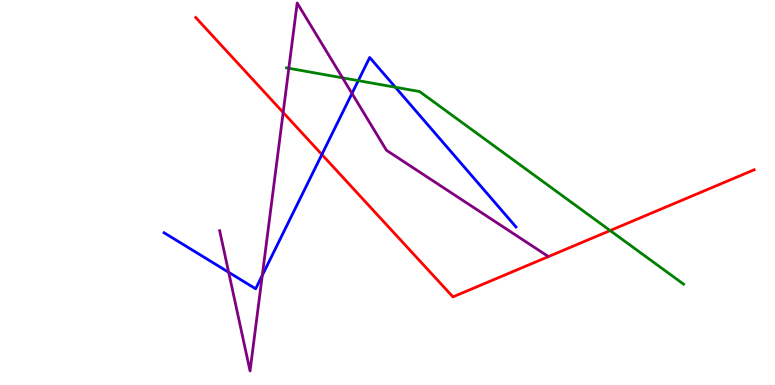[{'lines': ['blue', 'red'], 'intersections': [{'x': 4.15, 'y': 5.99}]}, {'lines': ['green', 'red'], 'intersections': [{'x': 7.87, 'y': 4.01}]}, {'lines': ['purple', 'red'], 'intersections': [{'x': 3.65, 'y': 7.08}]}, {'lines': ['blue', 'green'], 'intersections': [{'x': 4.62, 'y': 7.91}, {'x': 5.1, 'y': 7.73}]}, {'lines': ['blue', 'purple'], 'intersections': [{'x': 2.95, 'y': 2.93}, {'x': 3.38, 'y': 2.85}, {'x': 4.54, 'y': 7.57}]}, {'lines': ['green', 'purple'], 'intersections': [{'x': 3.73, 'y': 8.23}, {'x': 4.42, 'y': 7.98}]}]